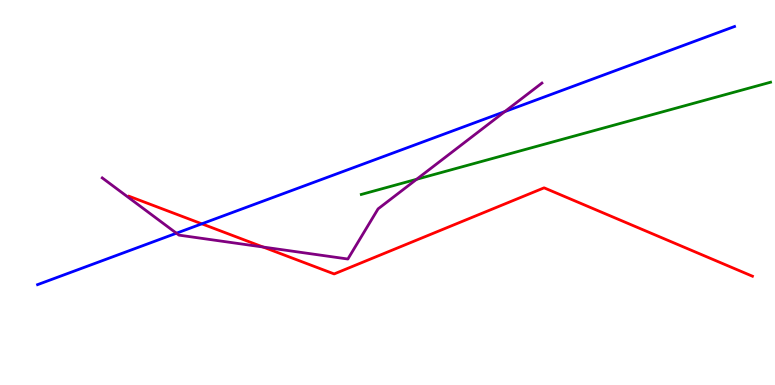[{'lines': ['blue', 'red'], 'intersections': [{'x': 2.6, 'y': 4.19}]}, {'lines': ['green', 'red'], 'intersections': []}, {'lines': ['purple', 'red'], 'intersections': [{'x': 3.39, 'y': 3.58}]}, {'lines': ['blue', 'green'], 'intersections': []}, {'lines': ['blue', 'purple'], 'intersections': [{'x': 2.28, 'y': 3.94}, {'x': 6.51, 'y': 7.1}]}, {'lines': ['green', 'purple'], 'intersections': [{'x': 5.38, 'y': 5.34}]}]